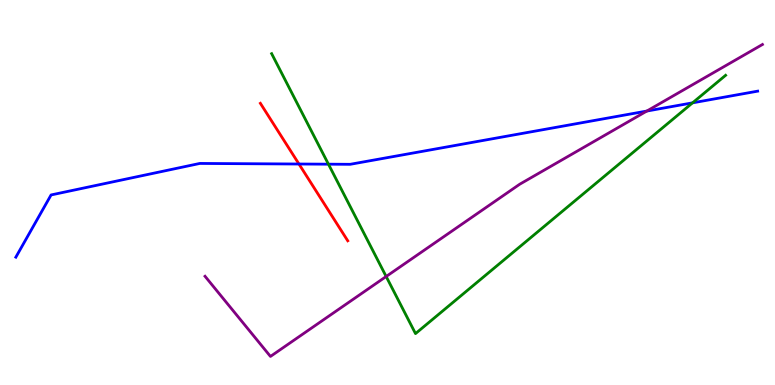[{'lines': ['blue', 'red'], 'intersections': [{'x': 3.86, 'y': 5.74}]}, {'lines': ['green', 'red'], 'intersections': []}, {'lines': ['purple', 'red'], 'intersections': []}, {'lines': ['blue', 'green'], 'intersections': [{'x': 4.24, 'y': 5.74}, {'x': 8.94, 'y': 7.33}]}, {'lines': ['blue', 'purple'], 'intersections': [{'x': 8.35, 'y': 7.12}]}, {'lines': ['green', 'purple'], 'intersections': [{'x': 4.98, 'y': 2.82}]}]